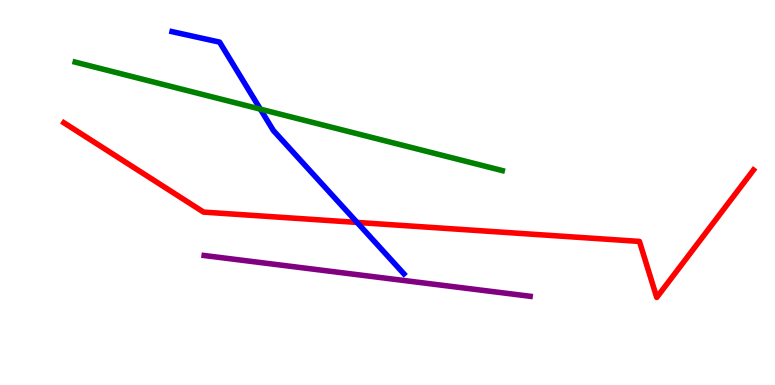[{'lines': ['blue', 'red'], 'intersections': [{'x': 4.61, 'y': 4.22}]}, {'lines': ['green', 'red'], 'intersections': []}, {'lines': ['purple', 'red'], 'intersections': []}, {'lines': ['blue', 'green'], 'intersections': [{'x': 3.36, 'y': 7.17}]}, {'lines': ['blue', 'purple'], 'intersections': []}, {'lines': ['green', 'purple'], 'intersections': []}]